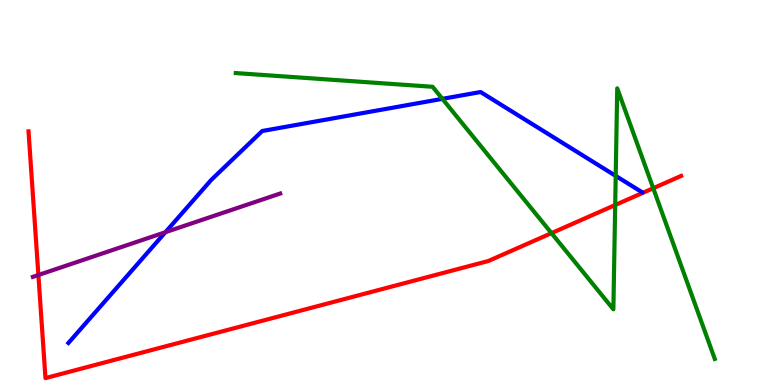[{'lines': ['blue', 'red'], 'intersections': []}, {'lines': ['green', 'red'], 'intersections': [{'x': 7.12, 'y': 3.94}, {'x': 7.94, 'y': 4.67}, {'x': 8.43, 'y': 5.11}]}, {'lines': ['purple', 'red'], 'intersections': [{'x': 0.495, 'y': 2.86}]}, {'lines': ['blue', 'green'], 'intersections': [{'x': 5.71, 'y': 7.43}, {'x': 7.94, 'y': 5.43}]}, {'lines': ['blue', 'purple'], 'intersections': [{'x': 2.13, 'y': 3.97}]}, {'lines': ['green', 'purple'], 'intersections': []}]